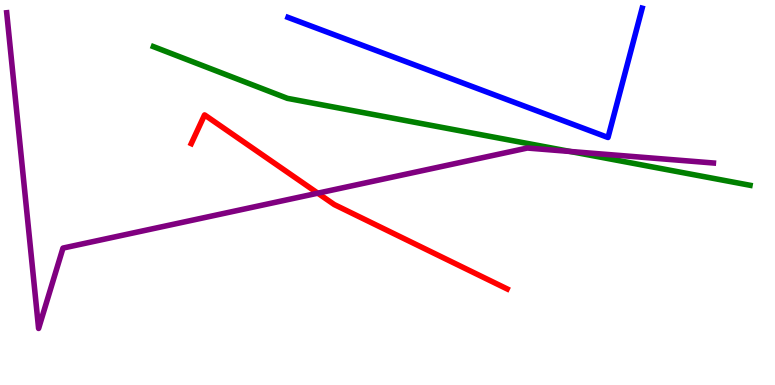[{'lines': ['blue', 'red'], 'intersections': []}, {'lines': ['green', 'red'], 'intersections': []}, {'lines': ['purple', 'red'], 'intersections': [{'x': 4.1, 'y': 4.98}]}, {'lines': ['blue', 'green'], 'intersections': []}, {'lines': ['blue', 'purple'], 'intersections': []}, {'lines': ['green', 'purple'], 'intersections': [{'x': 7.36, 'y': 6.07}]}]